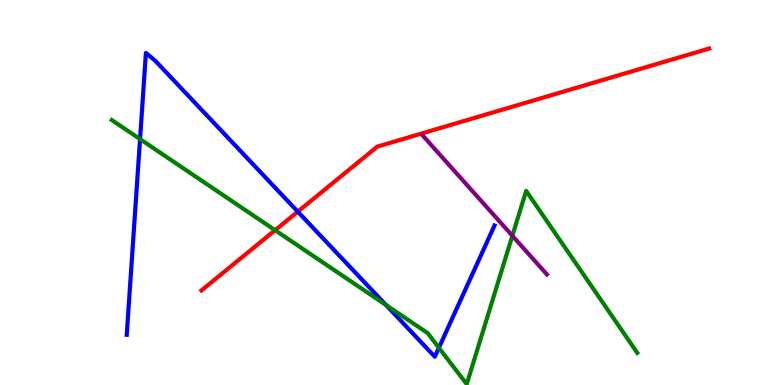[{'lines': ['blue', 'red'], 'intersections': [{'x': 3.84, 'y': 4.5}]}, {'lines': ['green', 'red'], 'intersections': [{'x': 3.55, 'y': 4.02}]}, {'lines': ['purple', 'red'], 'intersections': []}, {'lines': ['blue', 'green'], 'intersections': [{'x': 1.81, 'y': 6.39}, {'x': 4.98, 'y': 2.08}, {'x': 5.66, 'y': 0.967}]}, {'lines': ['blue', 'purple'], 'intersections': []}, {'lines': ['green', 'purple'], 'intersections': [{'x': 6.61, 'y': 3.88}]}]